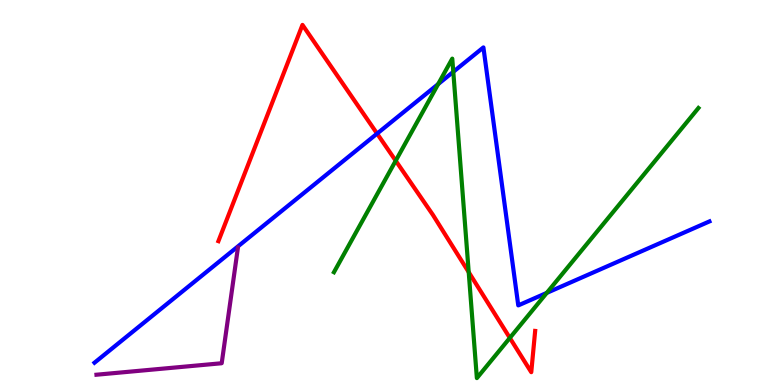[{'lines': ['blue', 'red'], 'intersections': [{'x': 4.87, 'y': 6.53}]}, {'lines': ['green', 'red'], 'intersections': [{'x': 5.11, 'y': 5.83}, {'x': 6.05, 'y': 2.93}, {'x': 6.58, 'y': 1.22}]}, {'lines': ['purple', 'red'], 'intersections': []}, {'lines': ['blue', 'green'], 'intersections': [{'x': 5.65, 'y': 7.82}, {'x': 5.85, 'y': 8.13}, {'x': 7.06, 'y': 2.39}]}, {'lines': ['blue', 'purple'], 'intersections': []}, {'lines': ['green', 'purple'], 'intersections': []}]